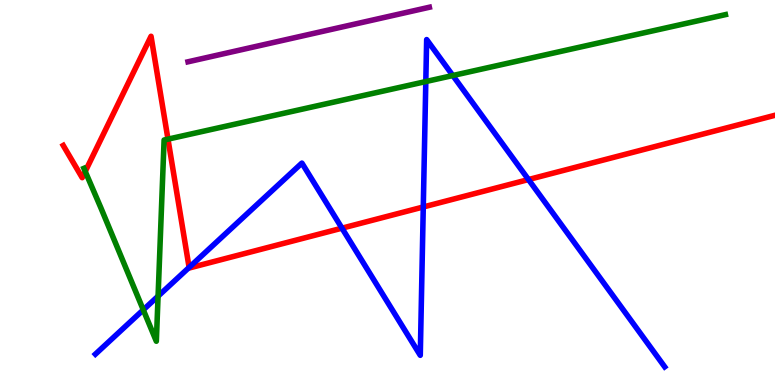[{'lines': ['blue', 'red'], 'intersections': [{'x': 2.44, 'y': 3.05}, {'x': 4.41, 'y': 4.07}, {'x': 5.46, 'y': 4.62}, {'x': 6.82, 'y': 5.34}]}, {'lines': ['green', 'red'], 'intersections': [{'x': 1.1, 'y': 5.55}, {'x': 2.17, 'y': 6.39}]}, {'lines': ['purple', 'red'], 'intersections': []}, {'lines': ['blue', 'green'], 'intersections': [{'x': 1.85, 'y': 1.95}, {'x': 2.04, 'y': 2.31}, {'x': 5.49, 'y': 7.88}, {'x': 5.84, 'y': 8.04}]}, {'lines': ['blue', 'purple'], 'intersections': []}, {'lines': ['green', 'purple'], 'intersections': []}]